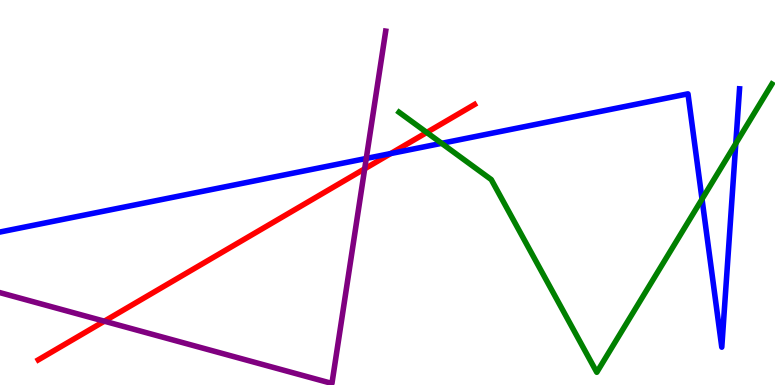[{'lines': ['blue', 'red'], 'intersections': [{'x': 5.04, 'y': 6.01}]}, {'lines': ['green', 'red'], 'intersections': [{'x': 5.51, 'y': 6.56}]}, {'lines': ['purple', 'red'], 'intersections': [{'x': 1.35, 'y': 1.66}, {'x': 4.71, 'y': 5.62}]}, {'lines': ['blue', 'green'], 'intersections': [{'x': 5.7, 'y': 6.28}, {'x': 9.06, 'y': 4.83}, {'x': 9.49, 'y': 6.27}]}, {'lines': ['blue', 'purple'], 'intersections': [{'x': 4.73, 'y': 5.88}]}, {'lines': ['green', 'purple'], 'intersections': []}]